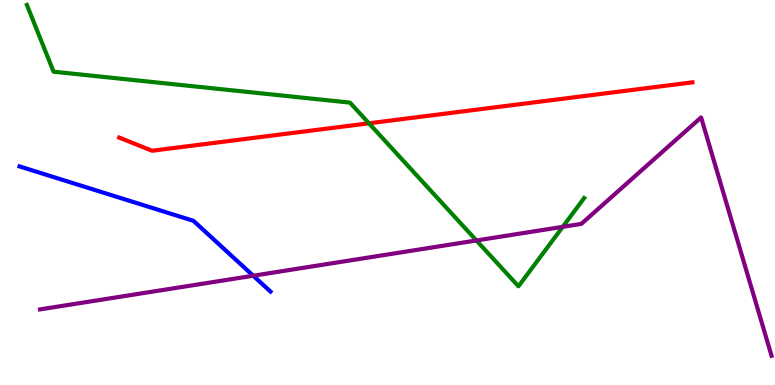[{'lines': ['blue', 'red'], 'intersections': []}, {'lines': ['green', 'red'], 'intersections': [{'x': 4.76, 'y': 6.8}]}, {'lines': ['purple', 'red'], 'intersections': []}, {'lines': ['blue', 'green'], 'intersections': []}, {'lines': ['blue', 'purple'], 'intersections': [{'x': 3.27, 'y': 2.84}]}, {'lines': ['green', 'purple'], 'intersections': [{'x': 6.15, 'y': 3.75}, {'x': 7.26, 'y': 4.11}]}]